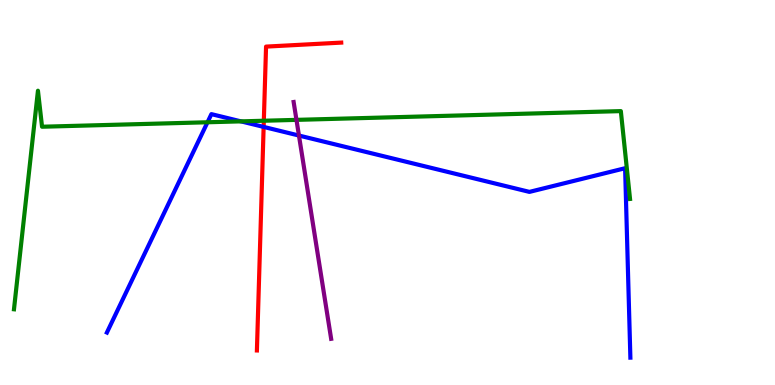[{'lines': ['blue', 'red'], 'intersections': [{'x': 3.4, 'y': 6.7}]}, {'lines': ['green', 'red'], 'intersections': [{'x': 3.4, 'y': 6.86}]}, {'lines': ['purple', 'red'], 'intersections': []}, {'lines': ['blue', 'green'], 'intersections': [{'x': 2.68, 'y': 6.82}, {'x': 3.11, 'y': 6.85}]}, {'lines': ['blue', 'purple'], 'intersections': [{'x': 3.86, 'y': 6.48}]}, {'lines': ['green', 'purple'], 'intersections': [{'x': 3.83, 'y': 6.89}]}]